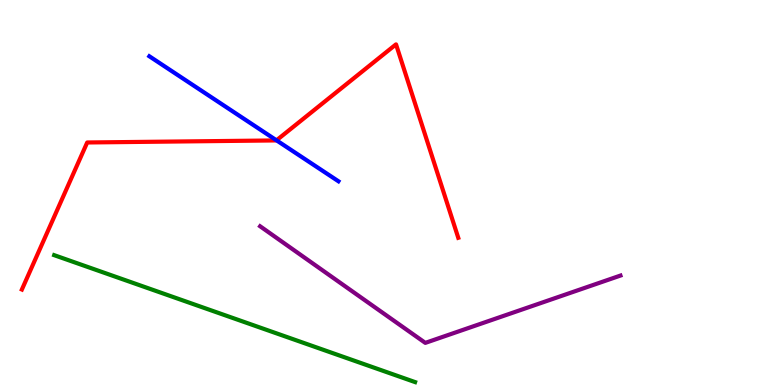[{'lines': ['blue', 'red'], 'intersections': [{'x': 3.57, 'y': 6.36}]}, {'lines': ['green', 'red'], 'intersections': []}, {'lines': ['purple', 'red'], 'intersections': []}, {'lines': ['blue', 'green'], 'intersections': []}, {'lines': ['blue', 'purple'], 'intersections': []}, {'lines': ['green', 'purple'], 'intersections': []}]